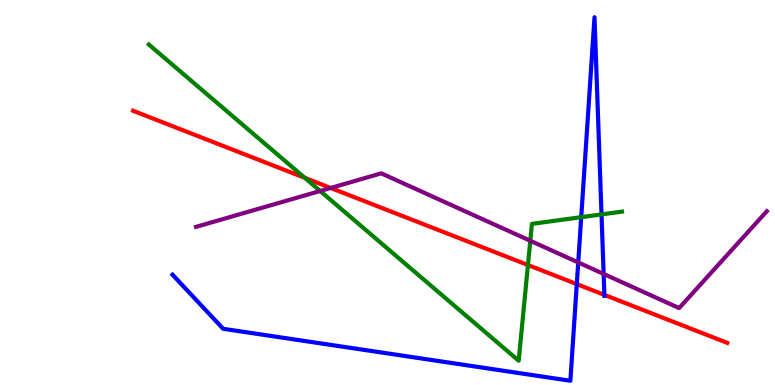[{'lines': ['blue', 'red'], 'intersections': [{'x': 7.44, 'y': 2.62}, {'x': 7.8, 'y': 2.34}]}, {'lines': ['green', 'red'], 'intersections': [{'x': 3.93, 'y': 5.38}, {'x': 6.81, 'y': 3.12}]}, {'lines': ['purple', 'red'], 'intersections': [{'x': 4.27, 'y': 5.12}]}, {'lines': ['blue', 'green'], 'intersections': [{'x': 7.5, 'y': 4.36}, {'x': 7.76, 'y': 4.43}]}, {'lines': ['blue', 'purple'], 'intersections': [{'x': 7.46, 'y': 3.18}, {'x': 7.79, 'y': 2.88}]}, {'lines': ['green', 'purple'], 'intersections': [{'x': 4.13, 'y': 5.04}, {'x': 6.84, 'y': 3.75}]}]